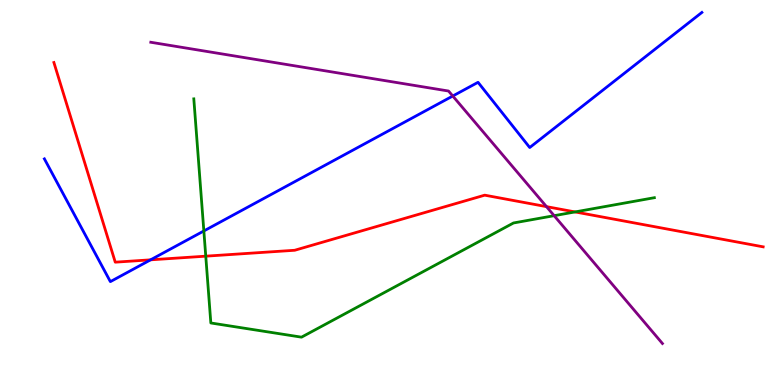[{'lines': ['blue', 'red'], 'intersections': [{'x': 1.94, 'y': 3.25}]}, {'lines': ['green', 'red'], 'intersections': [{'x': 2.66, 'y': 3.35}, {'x': 7.42, 'y': 4.5}]}, {'lines': ['purple', 'red'], 'intersections': [{'x': 7.05, 'y': 4.63}]}, {'lines': ['blue', 'green'], 'intersections': [{'x': 2.63, 'y': 4.0}]}, {'lines': ['blue', 'purple'], 'intersections': [{'x': 5.84, 'y': 7.51}]}, {'lines': ['green', 'purple'], 'intersections': [{'x': 7.15, 'y': 4.4}]}]